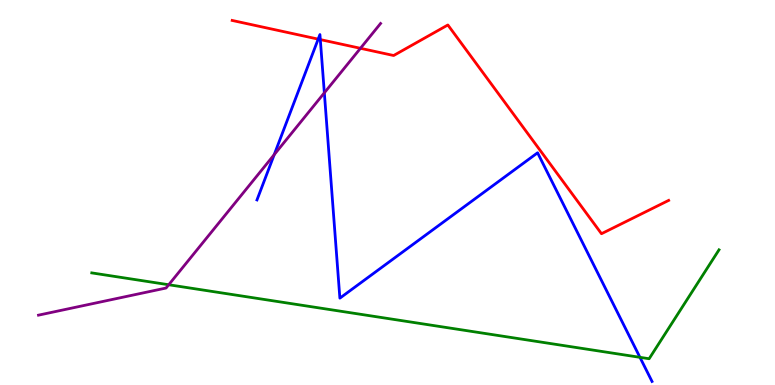[{'lines': ['blue', 'red'], 'intersections': [{'x': 4.11, 'y': 8.98}, {'x': 4.13, 'y': 8.97}]}, {'lines': ['green', 'red'], 'intersections': []}, {'lines': ['purple', 'red'], 'intersections': [{'x': 4.65, 'y': 8.75}]}, {'lines': ['blue', 'green'], 'intersections': [{'x': 8.26, 'y': 0.719}]}, {'lines': ['blue', 'purple'], 'intersections': [{'x': 3.54, 'y': 5.98}, {'x': 4.19, 'y': 7.59}]}, {'lines': ['green', 'purple'], 'intersections': [{'x': 2.18, 'y': 2.6}]}]